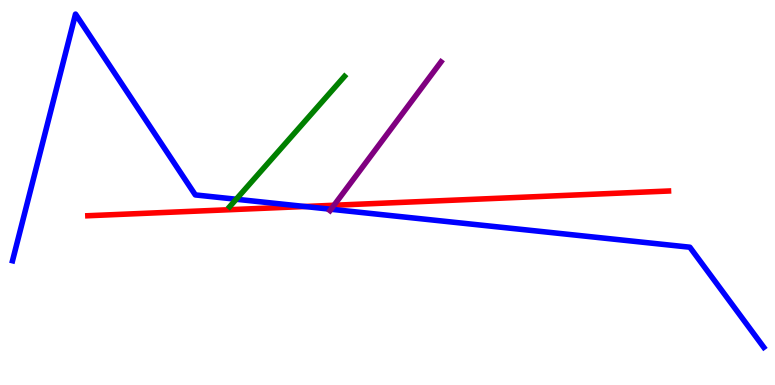[{'lines': ['blue', 'red'], 'intersections': [{'x': 3.93, 'y': 4.64}]}, {'lines': ['green', 'red'], 'intersections': []}, {'lines': ['purple', 'red'], 'intersections': [{'x': 4.31, 'y': 4.67}]}, {'lines': ['blue', 'green'], 'intersections': [{'x': 3.05, 'y': 4.82}]}, {'lines': ['blue', 'purple'], 'intersections': [{'x': 4.27, 'y': 4.56}]}, {'lines': ['green', 'purple'], 'intersections': []}]